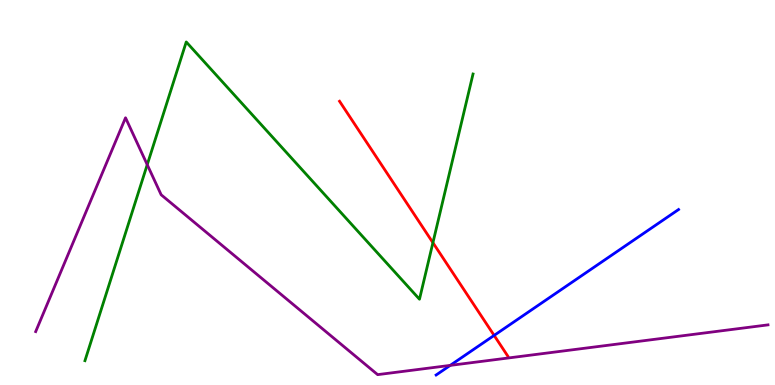[{'lines': ['blue', 'red'], 'intersections': [{'x': 6.38, 'y': 1.29}]}, {'lines': ['green', 'red'], 'intersections': [{'x': 5.59, 'y': 3.7}]}, {'lines': ['purple', 'red'], 'intersections': []}, {'lines': ['blue', 'green'], 'intersections': []}, {'lines': ['blue', 'purple'], 'intersections': [{'x': 5.81, 'y': 0.509}]}, {'lines': ['green', 'purple'], 'intersections': [{'x': 1.9, 'y': 5.72}]}]